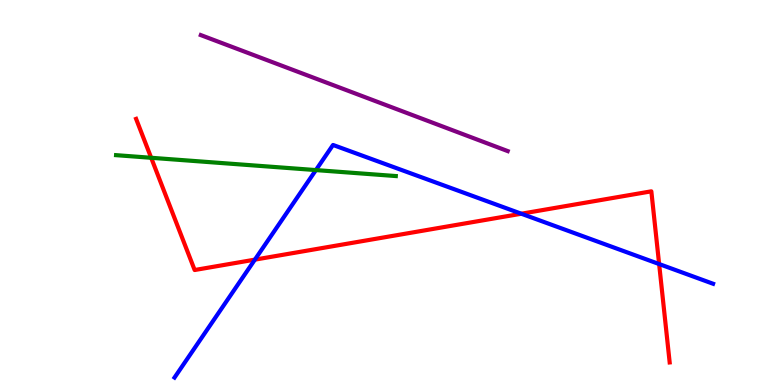[{'lines': ['blue', 'red'], 'intersections': [{'x': 3.29, 'y': 3.26}, {'x': 6.73, 'y': 4.45}, {'x': 8.5, 'y': 3.14}]}, {'lines': ['green', 'red'], 'intersections': [{'x': 1.95, 'y': 5.9}]}, {'lines': ['purple', 'red'], 'intersections': []}, {'lines': ['blue', 'green'], 'intersections': [{'x': 4.08, 'y': 5.58}]}, {'lines': ['blue', 'purple'], 'intersections': []}, {'lines': ['green', 'purple'], 'intersections': []}]